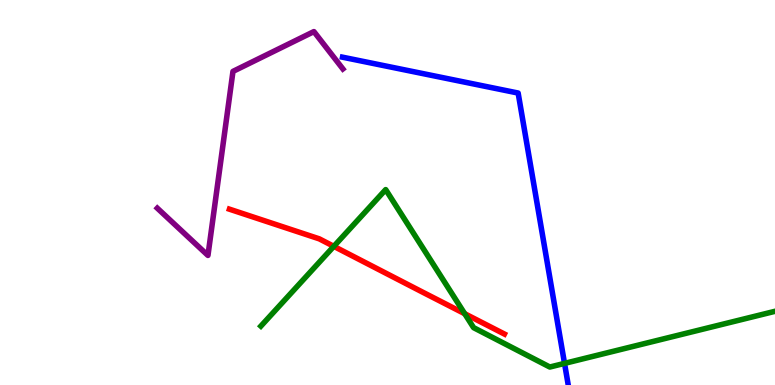[{'lines': ['blue', 'red'], 'intersections': []}, {'lines': ['green', 'red'], 'intersections': [{'x': 4.31, 'y': 3.6}, {'x': 6.0, 'y': 1.85}]}, {'lines': ['purple', 'red'], 'intersections': []}, {'lines': ['blue', 'green'], 'intersections': [{'x': 7.28, 'y': 0.561}]}, {'lines': ['blue', 'purple'], 'intersections': []}, {'lines': ['green', 'purple'], 'intersections': []}]